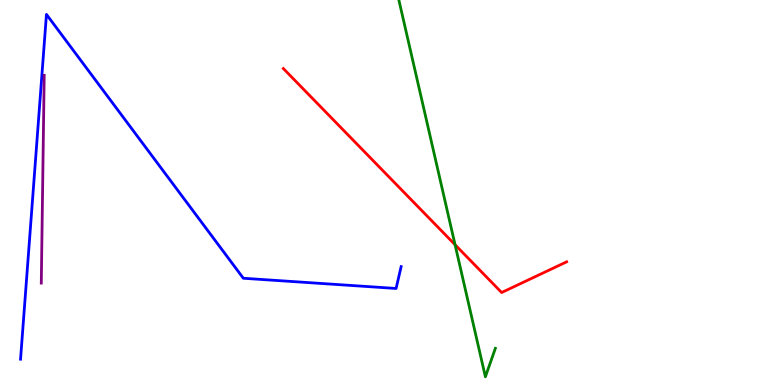[{'lines': ['blue', 'red'], 'intersections': []}, {'lines': ['green', 'red'], 'intersections': [{'x': 5.87, 'y': 3.64}]}, {'lines': ['purple', 'red'], 'intersections': []}, {'lines': ['blue', 'green'], 'intersections': []}, {'lines': ['blue', 'purple'], 'intersections': []}, {'lines': ['green', 'purple'], 'intersections': []}]